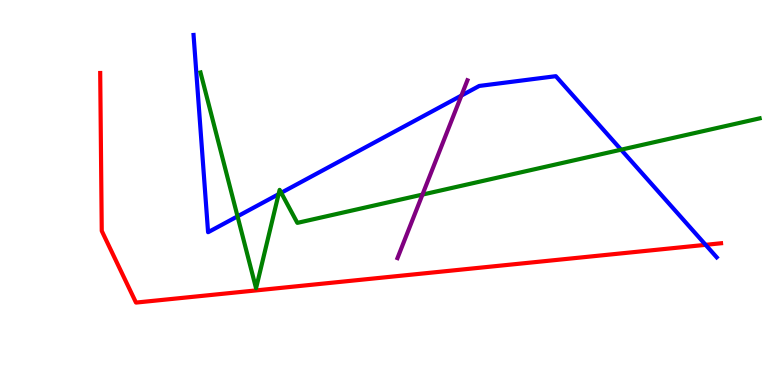[{'lines': ['blue', 'red'], 'intersections': [{'x': 9.1, 'y': 3.64}]}, {'lines': ['green', 'red'], 'intersections': []}, {'lines': ['purple', 'red'], 'intersections': []}, {'lines': ['blue', 'green'], 'intersections': [{'x': 3.06, 'y': 4.38}, {'x': 3.59, 'y': 4.96}, {'x': 3.63, 'y': 4.99}, {'x': 8.01, 'y': 6.11}]}, {'lines': ['blue', 'purple'], 'intersections': [{'x': 5.95, 'y': 7.52}]}, {'lines': ['green', 'purple'], 'intersections': [{'x': 5.45, 'y': 4.95}]}]